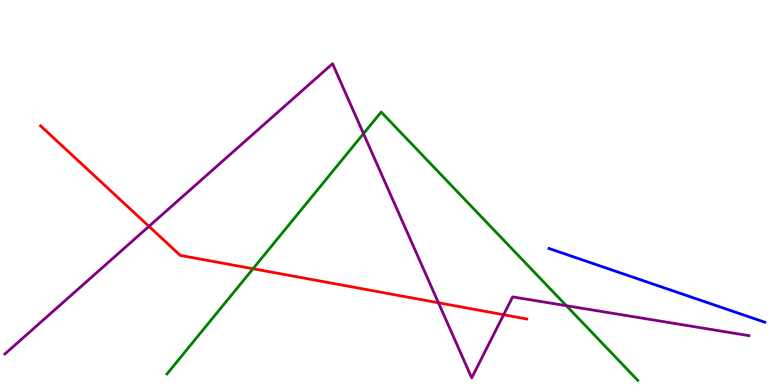[{'lines': ['blue', 'red'], 'intersections': []}, {'lines': ['green', 'red'], 'intersections': [{'x': 3.26, 'y': 3.02}]}, {'lines': ['purple', 'red'], 'intersections': [{'x': 1.92, 'y': 4.12}, {'x': 5.66, 'y': 2.14}, {'x': 6.5, 'y': 1.83}]}, {'lines': ['blue', 'green'], 'intersections': []}, {'lines': ['blue', 'purple'], 'intersections': []}, {'lines': ['green', 'purple'], 'intersections': [{'x': 4.69, 'y': 6.53}, {'x': 7.31, 'y': 2.06}]}]